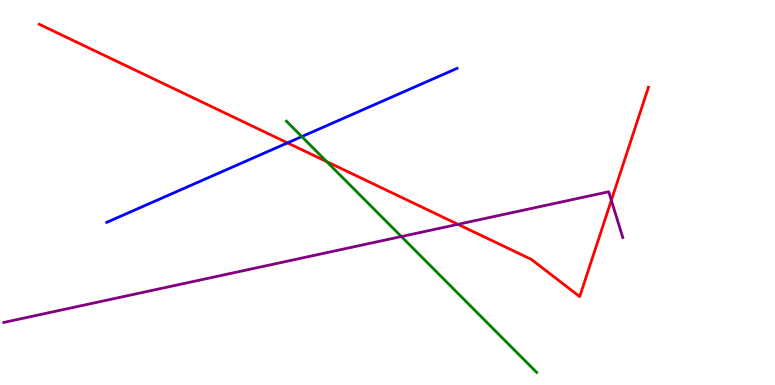[{'lines': ['blue', 'red'], 'intersections': [{'x': 3.71, 'y': 6.29}]}, {'lines': ['green', 'red'], 'intersections': [{'x': 4.21, 'y': 5.8}]}, {'lines': ['purple', 'red'], 'intersections': [{'x': 5.91, 'y': 4.17}, {'x': 7.89, 'y': 4.8}]}, {'lines': ['blue', 'green'], 'intersections': [{'x': 3.89, 'y': 6.45}]}, {'lines': ['blue', 'purple'], 'intersections': []}, {'lines': ['green', 'purple'], 'intersections': [{'x': 5.18, 'y': 3.86}]}]